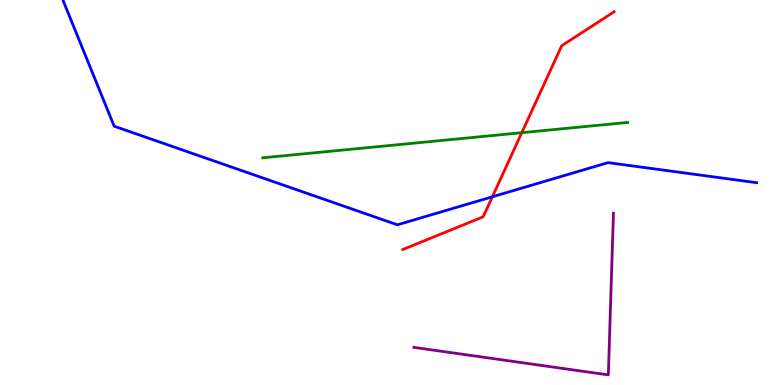[{'lines': ['blue', 'red'], 'intersections': [{'x': 6.35, 'y': 4.89}]}, {'lines': ['green', 'red'], 'intersections': [{'x': 6.73, 'y': 6.55}]}, {'lines': ['purple', 'red'], 'intersections': []}, {'lines': ['blue', 'green'], 'intersections': []}, {'lines': ['blue', 'purple'], 'intersections': []}, {'lines': ['green', 'purple'], 'intersections': []}]